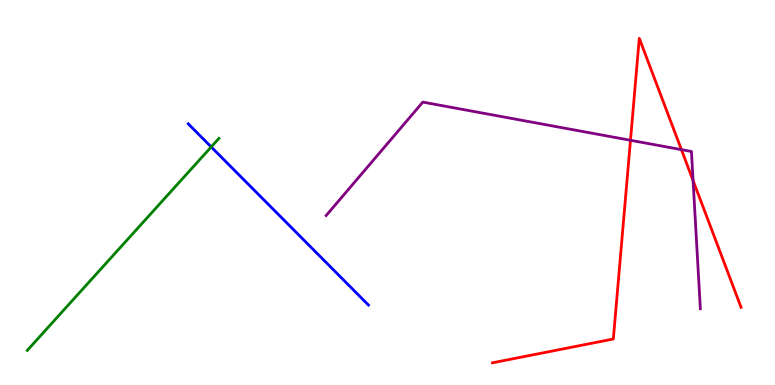[{'lines': ['blue', 'red'], 'intersections': []}, {'lines': ['green', 'red'], 'intersections': []}, {'lines': ['purple', 'red'], 'intersections': [{'x': 8.14, 'y': 6.36}, {'x': 8.79, 'y': 6.11}, {'x': 8.94, 'y': 5.31}]}, {'lines': ['blue', 'green'], 'intersections': [{'x': 2.73, 'y': 6.18}]}, {'lines': ['blue', 'purple'], 'intersections': []}, {'lines': ['green', 'purple'], 'intersections': []}]